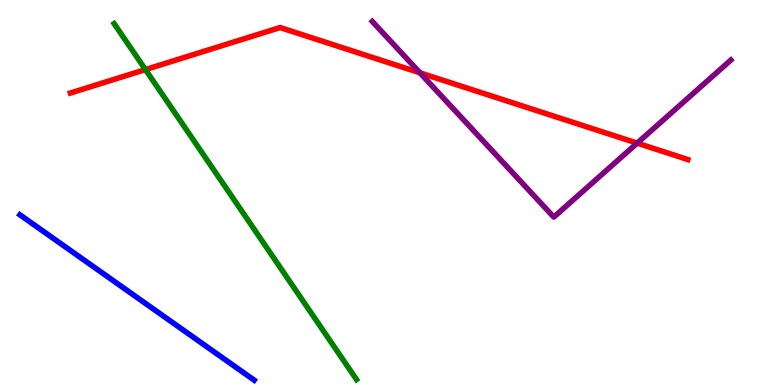[{'lines': ['blue', 'red'], 'intersections': []}, {'lines': ['green', 'red'], 'intersections': [{'x': 1.88, 'y': 8.19}]}, {'lines': ['purple', 'red'], 'intersections': [{'x': 5.42, 'y': 8.11}, {'x': 8.22, 'y': 6.28}]}, {'lines': ['blue', 'green'], 'intersections': []}, {'lines': ['blue', 'purple'], 'intersections': []}, {'lines': ['green', 'purple'], 'intersections': []}]